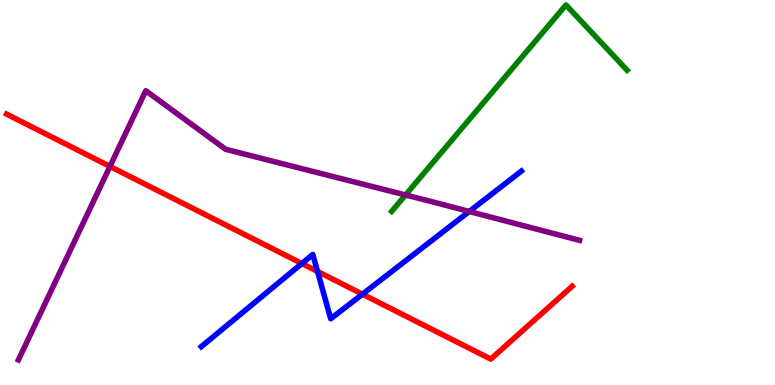[{'lines': ['blue', 'red'], 'intersections': [{'x': 3.89, 'y': 3.16}, {'x': 4.1, 'y': 2.95}, {'x': 4.68, 'y': 2.36}]}, {'lines': ['green', 'red'], 'intersections': []}, {'lines': ['purple', 'red'], 'intersections': [{'x': 1.42, 'y': 5.68}]}, {'lines': ['blue', 'green'], 'intersections': []}, {'lines': ['blue', 'purple'], 'intersections': [{'x': 6.05, 'y': 4.51}]}, {'lines': ['green', 'purple'], 'intersections': [{'x': 5.23, 'y': 4.94}]}]